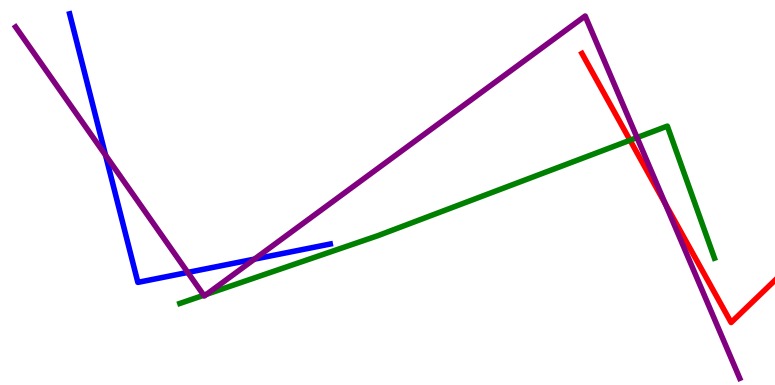[{'lines': ['blue', 'red'], 'intersections': []}, {'lines': ['green', 'red'], 'intersections': [{'x': 8.13, 'y': 6.36}]}, {'lines': ['purple', 'red'], 'intersections': [{'x': 8.58, 'y': 4.71}]}, {'lines': ['blue', 'green'], 'intersections': []}, {'lines': ['blue', 'purple'], 'intersections': [{'x': 1.36, 'y': 5.97}, {'x': 2.42, 'y': 2.92}, {'x': 3.28, 'y': 3.27}]}, {'lines': ['green', 'purple'], 'intersections': [{'x': 2.63, 'y': 2.33}, {'x': 2.67, 'y': 2.36}, {'x': 8.22, 'y': 6.43}]}]